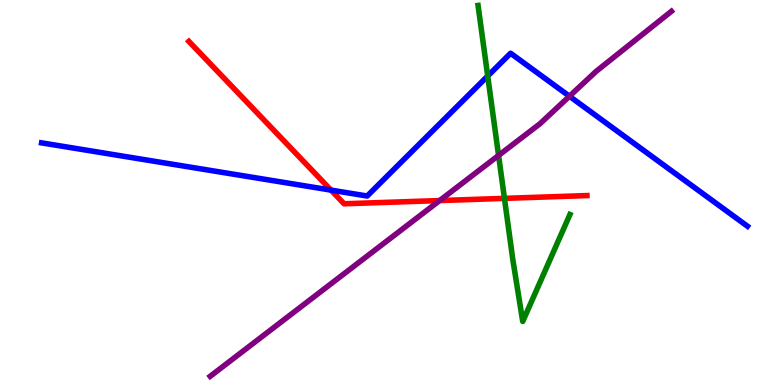[{'lines': ['blue', 'red'], 'intersections': [{'x': 4.27, 'y': 5.06}]}, {'lines': ['green', 'red'], 'intersections': [{'x': 6.51, 'y': 4.85}]}, {'lines': ['purple', 'red'], 'intersections': [{'x': 5.67, 'y': 4.79}]}, {'lines': ['blue', 'green'], 'intersections': [{'x': 6.29, 'y': 8.03}]}, {'lines': ['blue', 'purple'], 'intersections': [{'x': 7.35, 'y': 7.5}]}, {'lines': ['green', 'purple'], 'intersections': [{'x': 6.43, 'y': 5.96}]}]